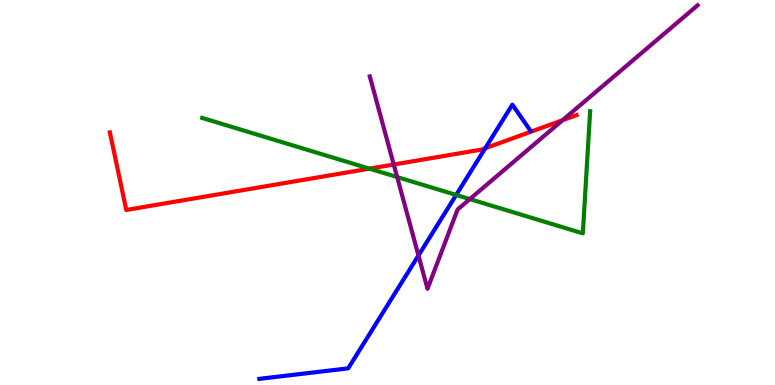[{'lines': ['blue', 'red'], 'intersections': [{'x': 6.26, 'y': 6.15}]}, {'lines': ['green', 'red'], 'intersections': [{'x': 4.77, 'y': 5.62}]}, {'lines': ['purple', 'red'], 'intersections': [{'x': 5.08, 'y': 5.73}, {'x': 7.26, 'y': 6.88}]}, {'lines': ['blue', 'green'], 'intersections': [{'x': 5.89, 'y': 4.94}]}, {'lines': ['blue', 'purple'], 'intersections': [{'x': 5.4, 'y': 3.36}]}, {'lines': ['green', 'purple'], 'intersections': [{'x': 5.12, 'y': 5.4}, {'x': 6.06, 'y': 4.83}]}]